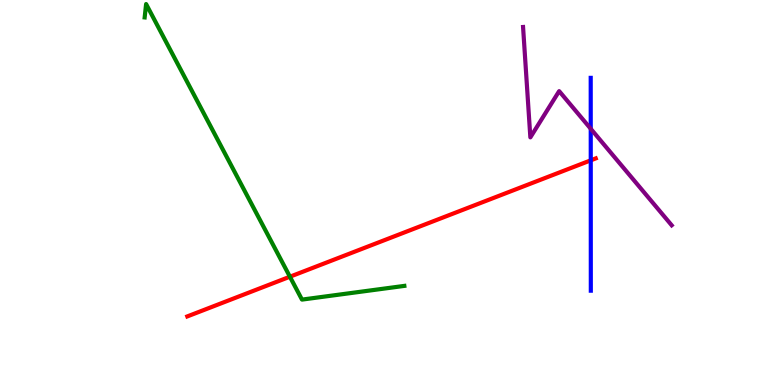[{'lines': ['blue', 'red'], 'intersections': [{'x': 7.62, 'y': 5.84}]}, {'lines': ['green', 'red'], 'intersections': [{'x': 3.74, 'y': 2.81}]}, {'lines': ['purple', 'red'], 'intersections': []}, {'lines': ['blue', 'green'], 'intersections': []}, {'lines': ['blue', 'purple'], 'intersections': [{'x': 7.62, 'y': 6.66}]}, {'lines': ['green', 'purple'], 'intersections': []}]